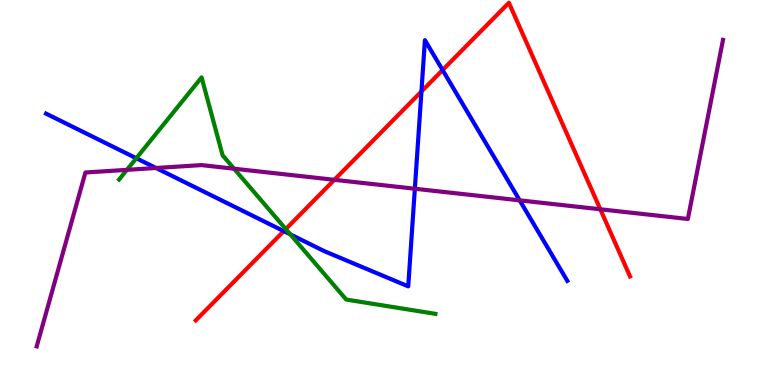[{'lines': ['blue', 'red'], 'intersections': [{'x': 3.66, 'y': 4.0}, {'x': 5.44, 'y': 7.62}, {'x': 5.71, 'y': 8.18}]}, {'lines': ['green', 'red'], 'intersections': [{'x': 3.69, 'y': 4.05}]}, {'lines': ['purple', 'red'], 'intersections': [{'x': 4.31, 'y': 5.33}, {'x': 7.75, 'y': 4.56}]}, {'lines': ['blue', 'green'], 'intersections': [{'x': 1.76, 'y': 5.89}, {'x': 3.75, 'y': 3.91}]}, {'lines': ['blue', 'purple'], 'intersections': [{'x': 2.01, 'y': 5.64}, {'x': 5.35, 'y': 5.1}, {'x': 6.71, 'y': 4.8}]}, {'lines': ['green', 'purple'], 'intersections': [{'x': 1.64, 'y': 5.59}, {'x': 3.02, 'y': 5.62}]}]